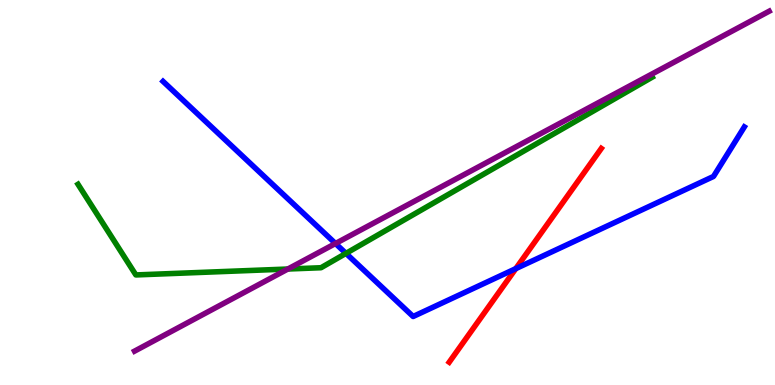[{'lines': ['blue', 'red'], 'intersections': [{'x': 6.66, 'y': 3.02}]}, {'lines': ['green', 'red'], 'intersections': []}, {'lines': ['purple', 'red'], 'intersections': []}, {'lines': ['blue', 'green'], 'intersections': [{'x': 4.46, 'y': 3.42}]}, {'lines': ['blue', 'purple'], 'intersections': [{'x': 4.33, 'y': 3.68}]}, {'lines': ['green', 'purple'], 'intersections': [{'x': 3.71, 'y': 3.01}]}]